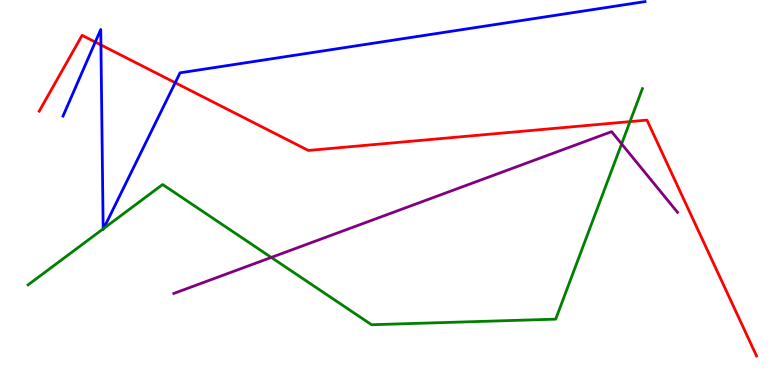[{'lines': ['blue', 'red'], 'intersections': [{'x': 1.23, 'y': 8.91}, {'x': 1.3, 'y': 8.83}, {'x': 2.26, 'y': 7.85}]}, {'lines': ['green', 'red'], 'intersections': [{'x': 8.13, 'y': 6.84}]}, {'lines': ['purple', 'red'], 'intersections': []}, {'lines': ['blue', 'green'], 'intersections': [{'x': 1.33, 'y': 4.06}, {'x': 1.34, 'y': 4.07}]}, {'lines': ['blue', 'purple'], 'intersections': []}, {'lines': ['green', 'purple'], 'intersections': [{'x': 3.5, 'y': 3.31}, {'x': 8.02, 'y': 6.26}]}]